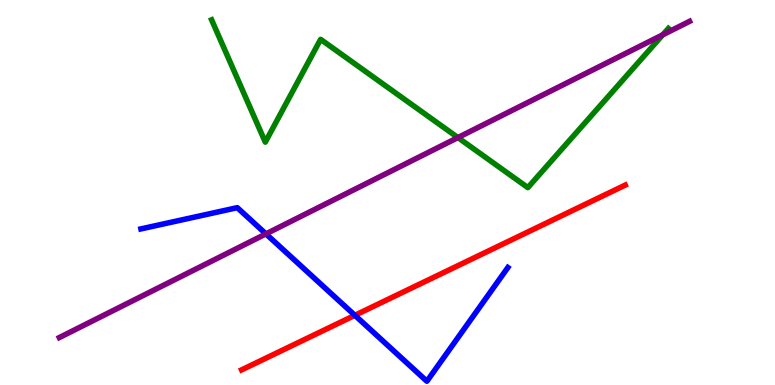[{'lines': ['blue', 'red'], 'intersections': [{'x': 4.58, 'y': 1.81}]}, {'lines': ['green', 'red'], 'intersections': []}, {'lines': ['purple', 'red'], 'intersections': []}, {'lines': ['blue', 'green'], 'intersections': []}, {'lines': ['blue', 'purple'], 'intersections': [{'x': 3.43, 'y': 3.92}]}, {'lines': ['green', 'purple'], 'intersections': [{'x': 5.91, 'y': 6.43}, {'x': 8.55, 'y': 9.1}]}]